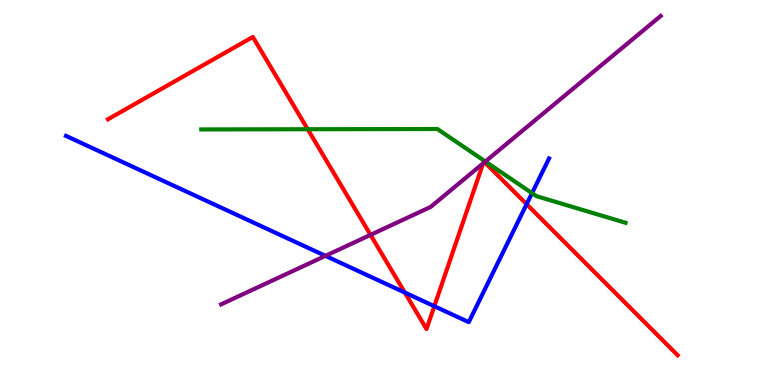[{'lines': ['blue', 'red'], 'intersections': [{'x': 5.22, 'y': 2.4}, {'x': 5.6, 'y': 2.05}, {'x': 6.79, 'y': 4.7}]}, {'lines': ['green', 'red'], 'intersections': [{'x': 3.97, 'y': 6.64}]}, {'lines': ['purple', 'red'], 'intersections': [{'x': 4.78, 'y': 3.9}, {'x': 6.23, 'y': 5.76}, {'x': 6.25, 'y': 5.79}]}, {'lines': ['blue', 'green'], 'intersections': [{'x': 6.86, 'y': 4.98}]}, {'lines': ['blue', 'purple'], 'intersections': [{'x': 4.2, 'y': 3.35}]}, {'lines': ['green', 'purple'], 'intersections': [{'x': 6.26, 'y': 5.8}]}]